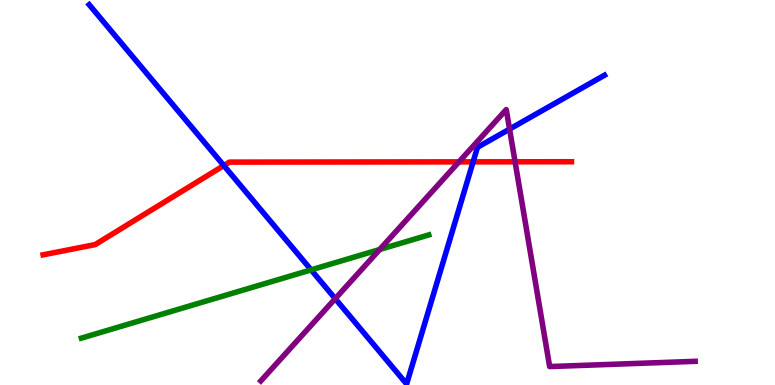[{'lines': ['blue', 'red'], 'intersections': [{'x': 2.89, 'y': 5.7}, {'x': 6.1, 'y': 5.8}]}, {'lines': ['green', 'red'], 'intersections': []}, {'lines': ['purple', 'red'], 'intersections': [{'x': 5.92, 'y': 5.8}, {'x': 6.65, 'y': 5.8}]}, {'lines': ['blue', 'green'], 'intersections': [{'x': 4.01, 'y': 2.99}]}, {'lines': ['blue', 'purple'], 'intersections': [{'x': 4.33, 'y': 2.24}, {'x': 6.57, 'y': 6.65}]}, {'lines': ['green', 'purple'], 'intersections': [{'x': 4.9, 'y': 3.52}]}]